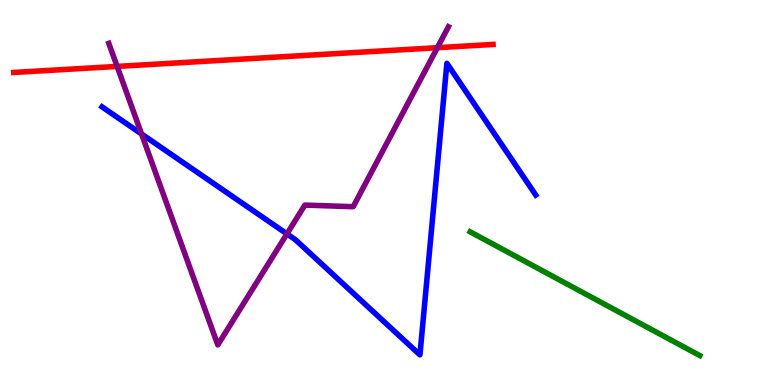[{'lines': ['blue', 'red'], 'intersections': []}, {'lines': ['green', 'red'], 'intersections': []}, {'lines': ['purple', 'red'], 'intersections': [{'x': 1.51, 'y': 8.27}, {'x': 5.64, 'y': 8.76}]}, {'lines': ['blue', 'green'], 'intersections': []}, {'lines': ['blue', 'purple'], 'intersections': [{'x': 1.83, 'y': 6.52}, {'x': 3.7, 'y': 3.93}]}, {'lines': ['green', 'purple'], 'intersections': []}]